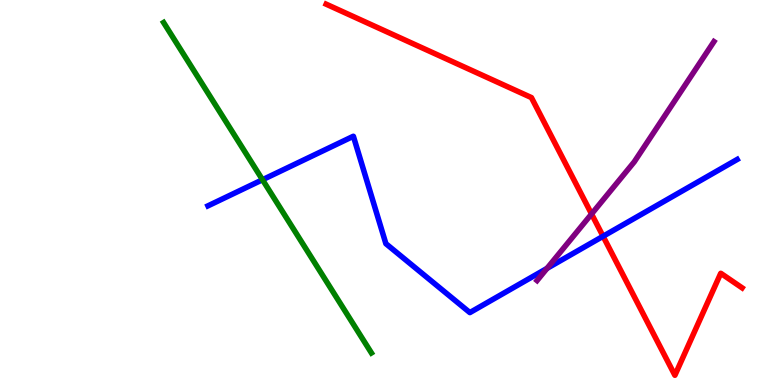[{'lines': ['blue', 'red'], 'intersections': [{'x': 7.78, 'y': 3.86}]}, {'lines': ['green', 'red'], 'intersections': []}, {'lines': ['purple', 'red'], 'intersections': [{'x': 7.63, 'y': 4.44}]}, {'lines': ['blue', 'green'], 'intersections': [{'x': 3.39, 'y': 5.33}]}, {'lines': ['blue', 'purple'], 'intersections': [{'x': 7.06, 'y': 3.03}]}, {'lines': ['green', 'purple'], 'intersections': []}]